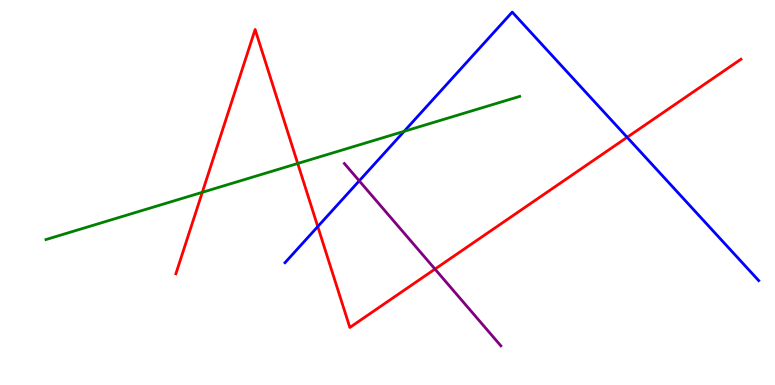[{'lines': ['blue', 'red'], 'intersections': [{'x': 4.1, 'y': 4.12}, {'x': 8.09, 'y': 6.43}]}, {'lines': ['green', 'red'], 'intersections': [{'x': 2.61, 'y': 5.0}, {'x': 3.84, 'y': 5.75}]}, {'lines': ['purple', 'red'], 'intersections': [{'x': 5.61, 'y': 3.01}]}, {'lines': ['blue', 'green'], 'intersections': [{'x': 5.21, 'y': 6.59}]}, {'lines': ['blue', 'purple'], 'intersections': [{'x': 4.64, 'y': 5.3}]}, {'lines': ['green', 'purple'], 'intersections': []}]